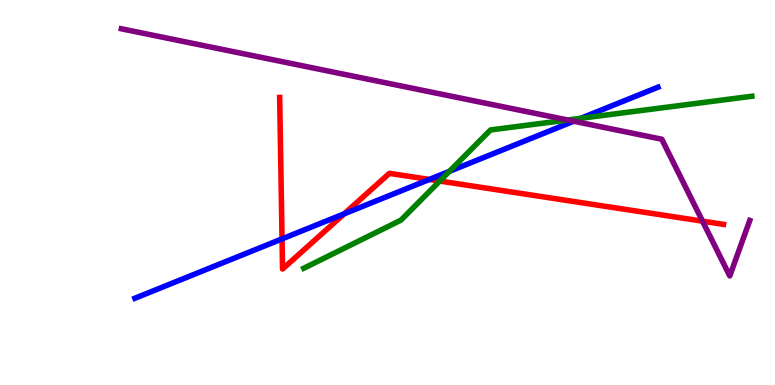[{'lines': ['blue', 'red'], 'intersections': [{'x': 3.64, 'y': 3.8}, {'x': 4.44, 'y': 4.45}, {'x': 5.54, 'y': 5.34}]}, {'lines': ['green', 'red'], 'intersections': [{'x': 5.67, 'y': 5.3}]}, {'lines': ['purple', 'red'], 'intersections': [{'x': 9.06, 'y': 4.26}]}, {'lines': ['blue', 'green'], 'intersections': [{'x': 5.8, 'y': 5.55}, {'x': 7.5, 'y': 6.93}]}, {'lines': ['blue', 'purple'], 'intersections': [{'x': 7.4, 'y': 6.85}]}, {'lines': ['green', 'purple'], 'intersections': [{'x': 7.32, 'y': 6.88}]}]